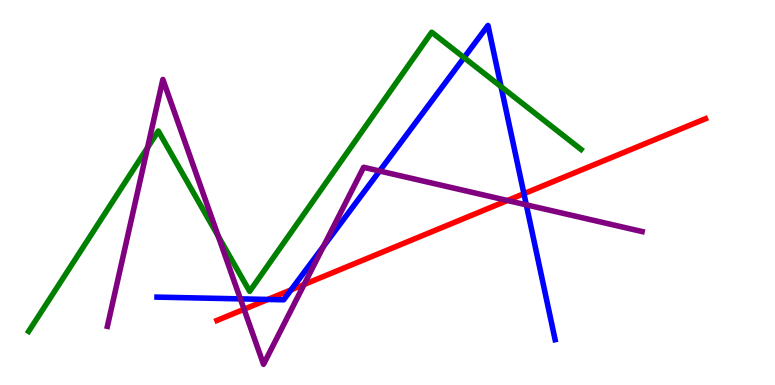[{'lines': ['blue', 'red'], 'intersections': [{'x': 3.46, 'y': 2.22}, {'x': 3.76, 'y': 2.47}, {'x': 6.76, 'y': 4.97}]}, {'lines': ['green', 'red'], 'intersections': []}, {'lines': ['purple', 'red'], 'intersections': [{'x': 3.15, 'y': 1.97}, {'x': 3.92, 'y': 2.61}, {'x': 6.55, 'y': 4.79}]}, {'lines': ['blue', 'green'], 'intersections': [{'x': 5.99, 'y': 8.5}, {'x': 6.47, 'y': 7.75}]}, {'lines': ['blue', 'purple'], 'intersections': [{'x': 3.1, 'y': 2.24}, {'x': 4.17, 'y': 3.6}, {'x': 4.9, 'y': 5.56}, {'x': 6.79, 'y': 4.68}]}, {'lines': ['green', 'purple'], 'intersections': [{'x': 1.9, 'y': 6.17}, {'x': 2.82, 'y': 3.86}]}]